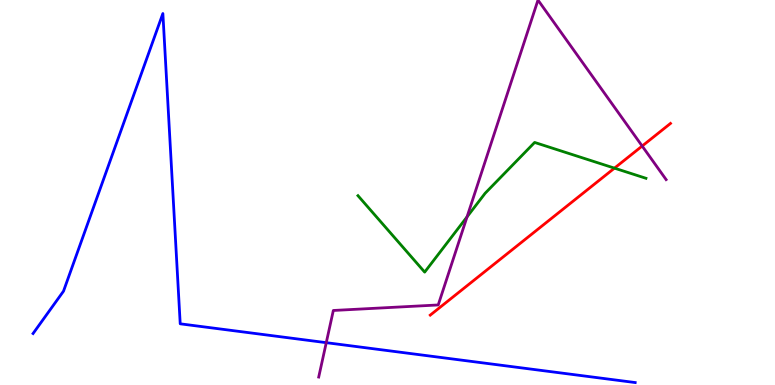[{'lines': ['blue', 'red'], 'intersections': []}, {'lines': ['green', 'red'], 'intersections': [{'x': 7.93, 'y': 5.63}]}, {'lines': ['purple', 'red'], 'intersections': [{'x': 8.29, 'y': 6.21}]}, {'lines': ['blue', 'green'], 'intersections': []}, {'lines': ['blue', 'purple'], 'intersections': [{'x': 4.21, 'y': 1.1}]}, {'lines': ['green', 'purple'], 'intersections': [{'x': 6.03, 'y': 4.37}]}]